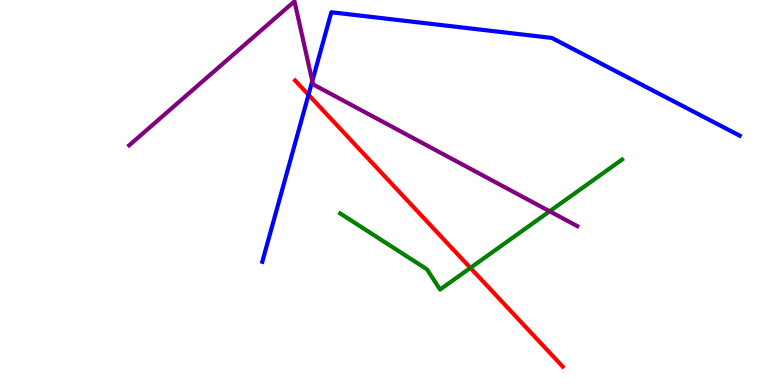[{'lines': ['blue', 'red'], 'intersections': [{'x': 3.98, 'y': 7.54}]}, {'lines': ['green', 'red'], 'intersections': [{'x': 6.07, 'y': 3.04}]}, {'lines': ['purple', 'red'], 'intersections': []}, {'lines': ['blue', 'green'], 'intersections': []}, {'lines': ['blue', 'purple'], 'intersections': [{'x': 4.03, 'y': 7.89}]}, {'lines': ['green', 'purple'], 'intersections': [{'x': 7.09, 'y': 4.51}]}]